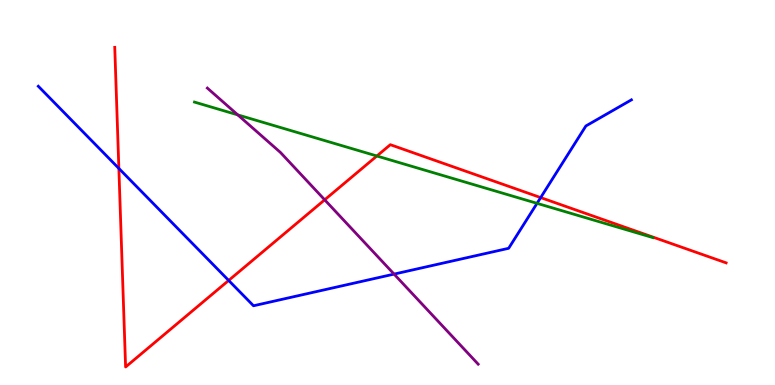[{'lines': ['blue', 'red'], 'intersections': [{'x': 1.53, 'y': 5.63}, {'x': 2.95, 'y': 2.72}, {'x': 6.98, 'y': 4.87}]}, {'lines': ['green', 'red'], 'intersections': [{'x': 4.86, 'y': 5.95}]}, {'lines': ['purple', 'red'], 'intersections': [{'x': 4.19, 'y': 4.81}]}, {'lines': ['blue', 'green'], 'intersections': [{'x': 6.93, 'y': 4.72}]}, {'lines': ['blue', 'purple'], 'intersections': [{'x': 5.08, 'y': 2.88}]}, {'lines': ['green', 'purple'], 'intersections': [{'x': 3.07, 'y': 7.02}]}]